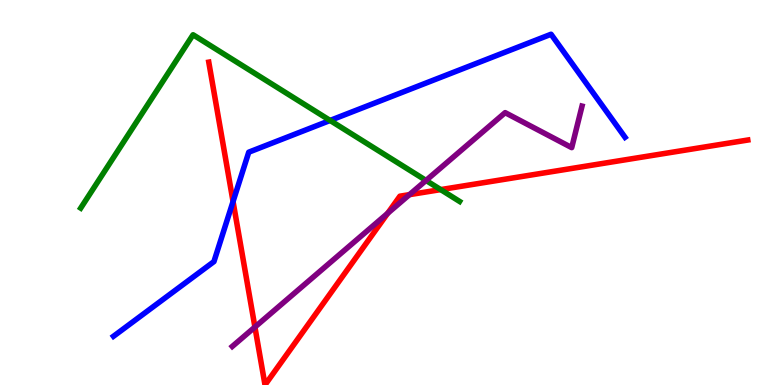[{'lines': ['blue', 'red'], 'intersections': [{'x': 3.01, 'y': 4.77}]}, {'lines': ['green', 'red'], 'intersections': [{'x': 5.69, 'y': 5.08}]}, {'lines': ['purple', 'red'], 'intersections': [{'x': 3.29, 'y': 1.51}, {'x': 5.0, 'y': 4.46}, {'x': 5.28, 'y': 4.94}]}, {'lines': ['blue', 'green'], 'intersections': [{'x': 4.26, 'y': 6.87}]}, {'lines': ['blue', 'purple'], 'intersections': []}, {'lines': ['green', 'purple'], 'intersections': [{'x': 5.5, 'y': 5.31}]}]